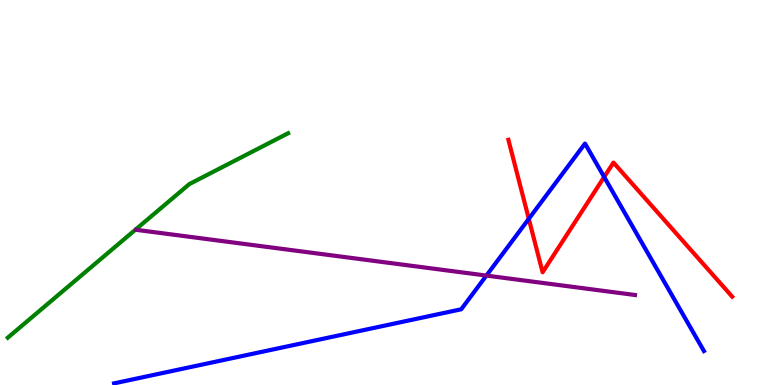[{'lines': ['blue', 'red'], 'intersections': [{'x': 6.82, 'y': 4.32}, {'x': 7.8, 'y': 5.4}]}, {'lines': ['green', 'red'], 'intersections': []}, {'lines': ['purple', 'red'], 'intersections': []}, {'lines': ['blue', 'green'], 'intersections': []}, {'lines': ['blue', 'purple'], 'intersections': [{'x': 6.28, 'y': 2.84}]}, {'lines': ['green', 'purple'], 'intersections': []}]